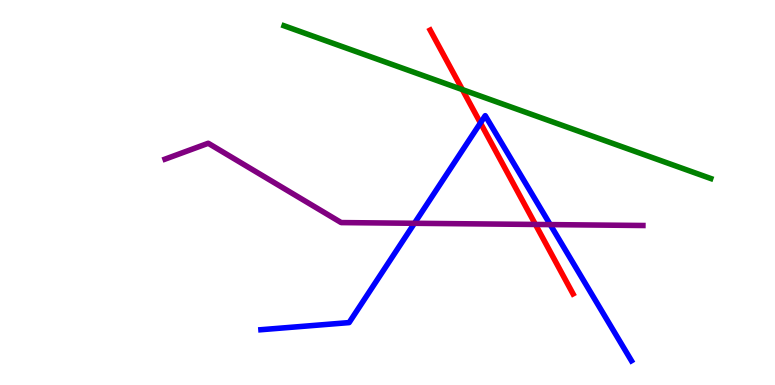[{'lines': ['blue', 'red'], 'intersections': [{'x': 6.2, 'y': 6.81}]}, {'lines': ['green', 'red'], 'intersections': [{'x': 5.97, 'y': 7.67}]}, {'lines': ['purple', 'red'], 'intersections': [{'x': 6.91, 'y': 4.17}]}, {'lines': ['blue', 'green'], 'intersections': []}, {'lines': ['blue', 'purple'], 'intersections': [{'x': 5.35, 'y': 4.2}, {'x': 7.1, 'y': 4.17}]}, {'lines': ['green', 'purple'], 'intersections': []}]